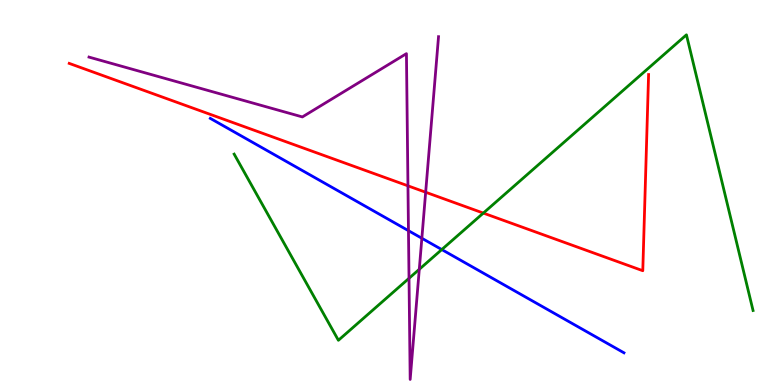[{'lines': ['blue', 'red'], 'intersections': []}, {'lines': ['green', 'red'], 'intersections': [{'x': 6.24, 'y': 4.47}]}, {'lines': ['purple', 'red'], 'intersections': [{'x': 5.26, 'y': 5.17}, {'x': 5.49, 'y': 5.01}]}, {'lines': ['blue', 'green'], 'intersections': [{'x': 5.7, 'y': 3.52}]}, {'lines': ['blue', 'purple'], 'intersections': [{'x': 5.27, 'y': 4.01}, {'x': 5.44, 'y': 3.81}]}, {'lines': ['green', 'purple'], 'intersections': [{'x': 5.28, 'y': 2.77}, {'x': 5.41, 'y': 3.01}]}]